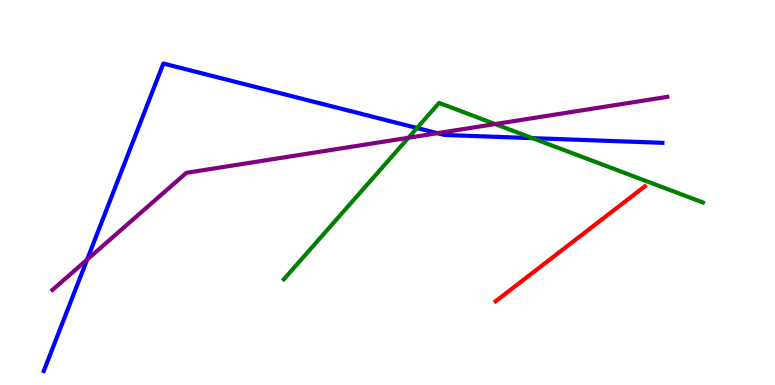[{'lines': ['blue', 'red'], 'intersections': []}, {'lines': ['green', 'red'], 'intersections': []}, {'lines': ['purple', 'red'], 'intersections': []}, {'lines': ['blue', 'green'], 'intersections': [{'x': 5.38, 'y': 6.68}, {'x': 6.87, 'y': 6.41}]}, {'lines': ['blue', 'purple'], 'intersections': [{'x': 1.12, 'y': 3.26}, {'x': 5.64, 'y': 6.54}]}, {'lines': ['green', 'purple'], 'intersections': [{'x': 5.27, 'y': 6.42}, {'x': 6.39, 'y': 6.78}]}]